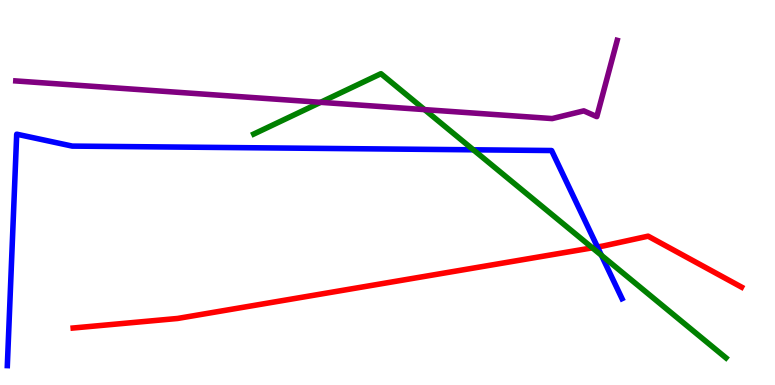[{'lines': ['blue', 'red'], 'intersections': [{'x': 7.71, 'y': 3.59}]}, {'lines': ['green', 'red'], 'intersections': [{'x': 7.64, 'y': 3.56}]}, {'lines': ['purple', 'red'], 'intersections': []}, {'lines': ['blue', 'green'], 'intersections': [{'x': 6.11, 'y': 6.11}, {'x': 7.76, 'y': 3.37}]}, {'lines': ['blue', 'purple'], 'intersections': []}, {'lines': ['green', 'purple'], 'intersections': [{'x': 4.14, 'y': 7.34}, {'x': 5.48, 'y': 7.15}]}]